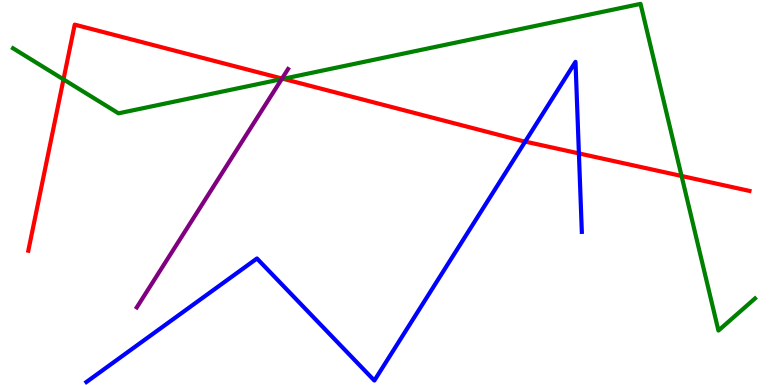[{'lines': ['blue', 'red'], 'intersections': [{'x': 6.78, 'y': 6.32}, {'x': 7.47, 'y': 6.02}]}, {'lines': ['green', 'red'], 'intersections': [{'x': 0.819, 'y': 7.94}, {'x': 3.65, 'y': 7.95}, {'x': 8.79, 'y': 5.43}]}, {'lines': ['purple', 'red'], 'intersections': [{'x': 3.64, 'y': 7.96}]}, {'lines': ['blue', 'green'], 'intersections': []}, {'lines': ['blue', 'purple'], 'intersections': []}, {'lines': ['green', 'purple'], 'intersections': [{'x': 3.63, 'y': 7.94}]}]